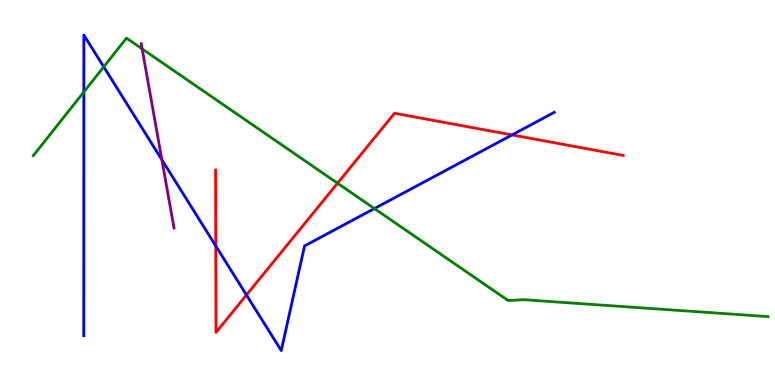[{'lines': ['blue', 'red'], 'intersections': [{'x': 2.78, 'y': 3.61}, {'x': 3.18, 'y': 2.34}, {'x': 6.61, 'y': 6.5}]}, {'lines': ['green', 'red'], 'intersections': [{'x': 4.35, 'y': 5.24}]}, {'lines': ['purple', 'red'], 'intersections': []}, {'lines': ['blue', 'green'], 'intersections': [{'x': 1.08, 'y': 7.61}, {'x': 1.34, 'y': 8.26}, {'x': 4.83, 'y': 4.58}]}, {'lines': ['blue', 'purple'], 'intersections': [{'x': 2.09, 'y': 5.85}]}, {'lines': ['green', 'purple'], 'intersections': [{'x': 1.83, 'y': 8.73}]}]